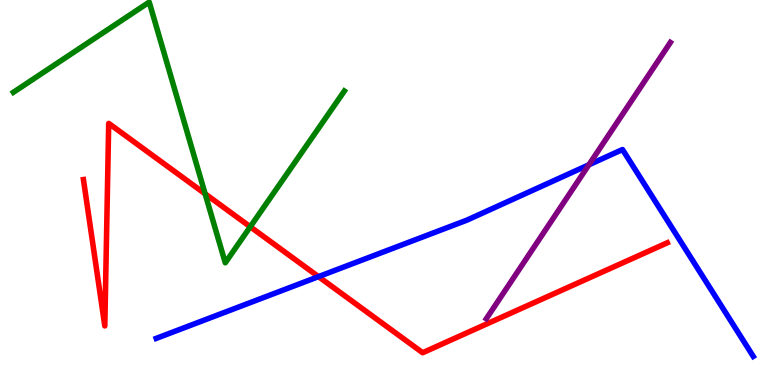[{'lines': ['blue', 'red'], 'intersections': [{'x': 4.11, 'y': 2.81}]}, {'lines': ['green', 'red'], 'intersections': [{'x': 2.65, 'y': 4.97}, {'x': 3.23, 'y': 4.11}]}, {'lines': ['purple', 'red'], 'intersections': []}, {'lines': ['blue', 'green'], 'intersections': []}, {'lines': ['blue', 'purple'], 'intersections': [{'x': 7.6, 'y': 5.72}]}, {'lines': ['green', 'purple'], 'intersections': []}]